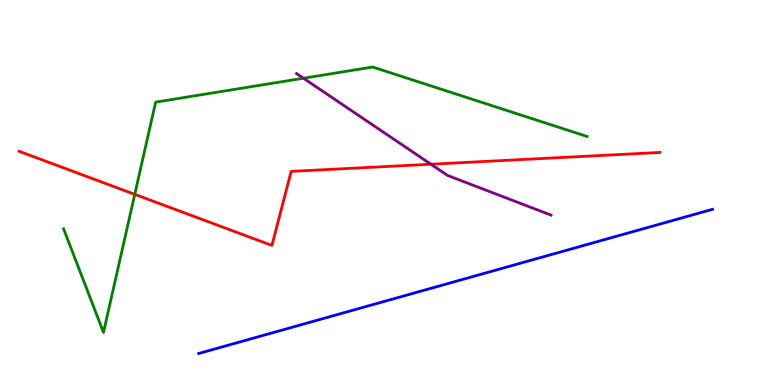[{'lines': ['blue', 'red'], 'intersections': []}, {'lines': ['green', 'red'], 'intersections': [{'x': 1.74, 'y': 4.95}]}, {'lines': ['purple', 'red'], 'intersections': [{'x': 5.56, 'y': 5.73}]}, {'lines': ['blue', 'green'], 'intersections': []}, {'lines': ['blue', 'purple'], 'intersections': []}, {'lines': ['green', 'purple'], 'intersections': [{'x': 3.92, 'y': 7.97}]}]